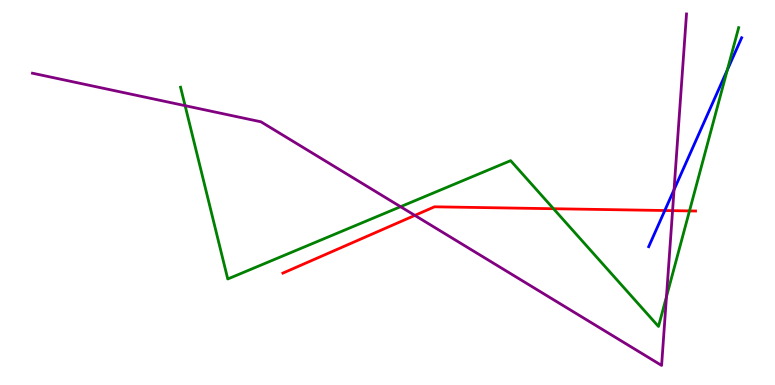[{'lines': ['blue', 'red'], 'intersections': [{'x': 8.58, 'y': 4.53}]}, {'lines': ['green', 'red'], 'intersections': [{'x': 7.14, 'y': 4.58}, {'x': 8.9, 'y': 4.52}]}, {'lines': ['purple', 'red'], 'intersections': [{'x': 5.35, 'y': 4.41}, {'x': 8.68, 'y': 4.53}]}, {'lines': ['blue', 'green'], 'intersections': [{'x': 9.38, 'y': 8.18}]}, {'lines': ['blue', 'purple'], 'intersections': [{'x': 8.7, 'y': 5.07}]}, {'lines': ['green', 'purple'], 'intersections': [{'x': 2.39, 'y': 7.26}, {'x': 5.17, 'y': 4.63}, {'x': 8.6, 'y': 2.29}]}]